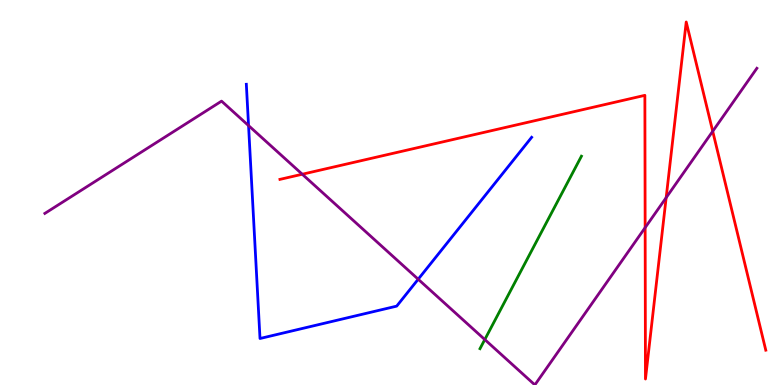[{'lines': ['blue', 'red'], 'intersections': []}, {'lines': ['green', 'red'], 'intersections': []}, {'lines': ['purple', 'red'], 'intersections': [{'x': 3.9, 'y': 5.47}, {'x': 8.32, 'y': 4.09}, {'x': 8.6, 'y': 4.87}, {'x': 9.2, 'y': 6.59}]}, {'lines': ['blue', 'green'], 'intersections': []}, {'lines': ['blue', 'purple'], 'intersections': [{'x': 3.21, 'y': 6.74}, {'x': 5.4, 'y': 2.75}]}, {'lines': ['green', 'purple'], 'intersections': [{'x': 6.26, 'y': 1.18}]}]